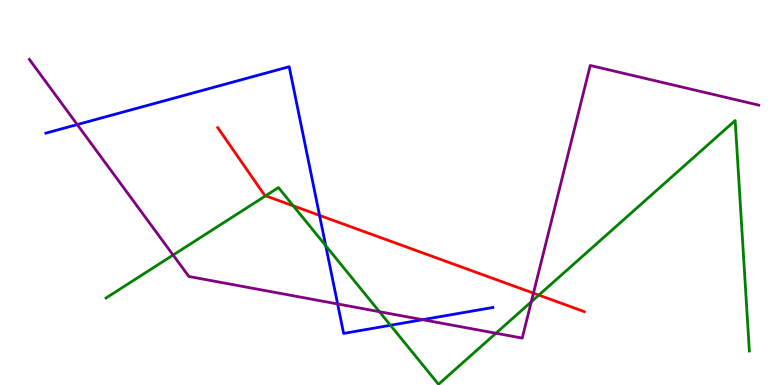[{'lines': ['blue', 'red'], 'intersections': [{'x': 4.12, 'y': 4.41}]}, {'lines': ['green', 'red'], 'intersections': [{'x': 3.43, 'y': 4.91}, {'x': 3.78, 'y': 4.65}, {'x': 6.95, 'y': 2.33}]}, {'lines': ['purple', 'red'], 'intersections': [{'x': 6.88, 'y': 2.39}]}, {'lines': ['blue', 'green'], 'intersections': [{'x': 4.2, 'y': 3.62}, {'x': 5.04, 'y': 1.55}]}, {'lines': ['blue', 'purple'], 'intersections': [{'x': 0.997, 'y': 6.76}, {'x': 4.36, 'y': 2.1}, {'x': 5.45, 'y': 1.7}]}, {'lines': ['green', 'purple'], 'intersections': [{'x': 2.23, 'y': 3.38}, {'x': 4.9, 'y': 1.9}, {'x': 6.4, 'y': 1.34}, {'x': 6.86, 'y': 2.16}]}]